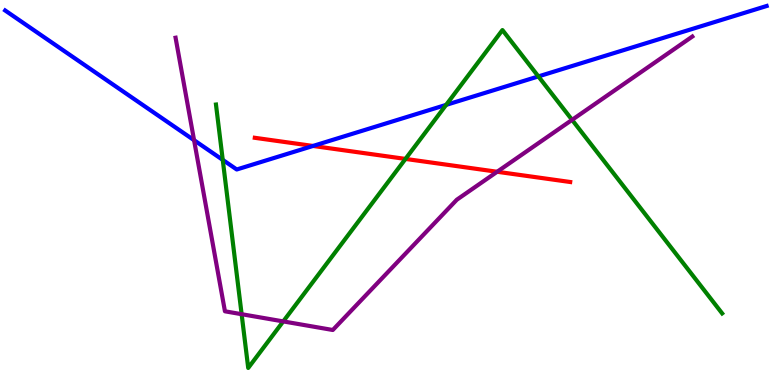[{'lines': ['blue', 'red'], 'intersections': [{'x': 4.04, 'y': 6.21}]}, {'lines': ['green', 'red'], 'intersections': [{'x': 5.23, 'y': 5.87}]}, {'lines': ['purple', 'red'], 'intersections': [{'x': 6.41, 'y': 5.54}]}, {'lines': ['blue', 'green'], 'intersections': [{'x': 2.87, 'y': 5.85}, {'x': 5.76, 'y': 7.28}, {'x': 6.95, 'y': 8.02}]}, {'lines': ['blue', 'purple'], 'intersections': [{'x': 2.5, 'y': 6.36}]}, {'lines': ['green', 'purple'], 'intersections': [{'x': 3.12, 'y': 1.84}, {'x': 3.65, 'y': 1.65}, {'x': 7.38, 'y': 6.89}]}]